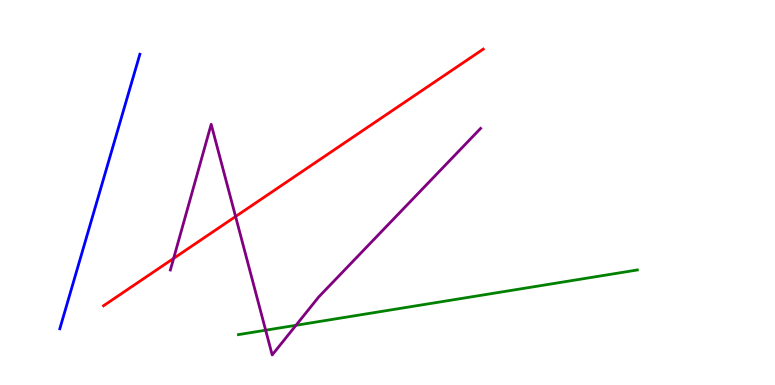[{'lines': ['blue', 'red'], 'intersections': []}, {'lines': ['green', 'red'], 'intersections': []}, {'lines': ['purple', 'red'], 'intersections': [{'x': 2.24, 'y': 3.29}, {'x': 3.04, 'y': 4.38}]}, {'lines': ['blue', 'green'], 'intersections': []}, {'lines': ['blue', 'purple'], 'intersections': []}, {'lines': ['green', 'purple'], 'intersections': [{'x': 3.43, 'y': 1.42}, {'x': 3.82, 'y': 1.55}]}]